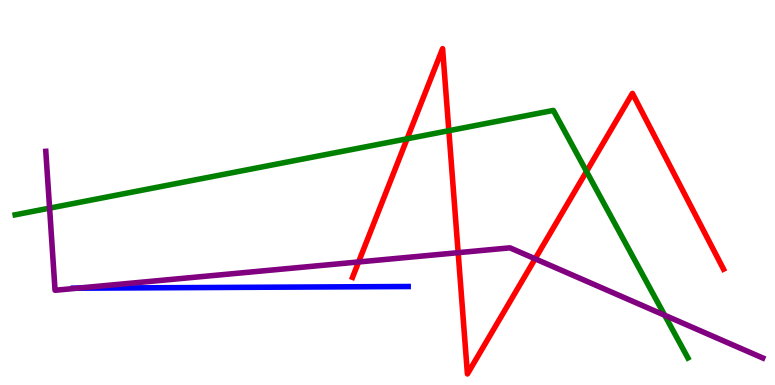[{'lines': ['blue', 'red'], 'intersections': []}, {'lines': ['green', 'red'], 'intersections': [{'x': 5.25, 'y': 6.39}, {'x': 5.79, 'y': 6.61}, {'x': 7.57, 'y': 5.55}]}, {'lines': ['purple', 'red'], 'intersections': [{'x': 4.63, 'y': 3.2}, {'x': 5.91, 'y': 3.44}, {'x': 6.91, 'y': 3.28}]}, {'lines': ['blue', 'green'], 'intersections': []}, {'lines': ['blue', 'purple'], 'intersections': [{'x': 1.0, 'y': 2.52}]}, {'lines': ['green', 'purple'], 'intersections': [{'x': 0.64, 'y': 4.59}, {'x': 8.58, 'y': 1.81}]}]